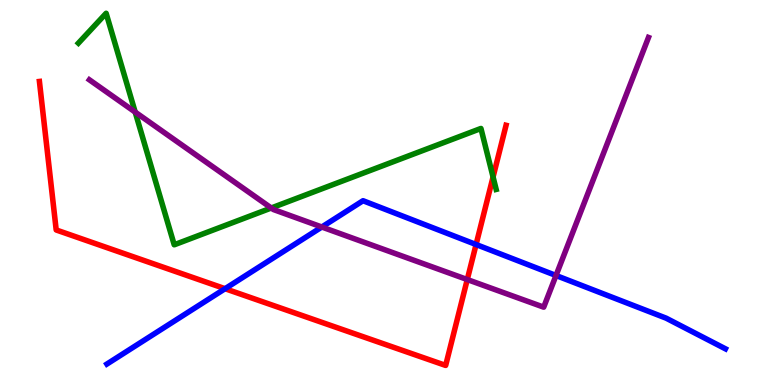[{'lines': ['blue', 'red'], 'intersections': [{'x': 2.9, 'y': 2.5}, {'x': 6.14, 'y': 3.65}]}, {'lines': ['green', 'red'], 'intersections': [{'x': 6.36, 'y': 5.4}]}, {'lines': ['purple', 'red'], 'intersections': [{'x': 6.03, 'y': 2.74}]}, {'lines': ['blue', 'green'], 'intersections': []}, {'lines': ['blue', 'purple'], 'intersections': [{'x': 4.15, 'y': 4.1}, {'x': 7.17, 'y': 2.84}]}, {'lines': ['green', 'purple'], 'intersections': [{'x': 1.74, 'y': 7.09}, {'x': 3.5, 'y': 4.6}]}]